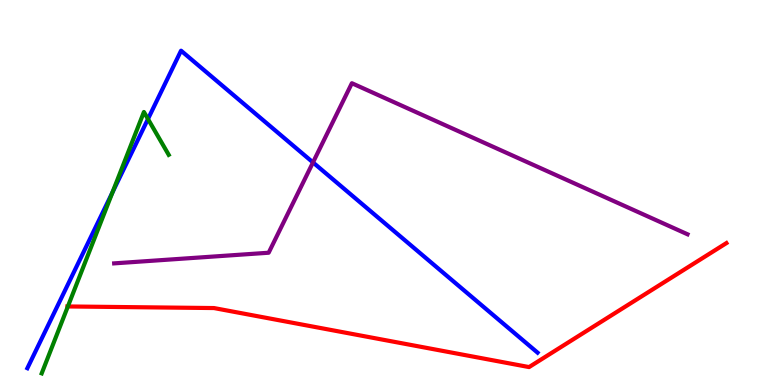[{'lines': ['blue', 'red'], 'intersections': []}, {'lines': ['green', 'red'], 'intersections': [{'x': 0.876, 'y': 2.04}]}, {'lines': ['purple', 'red'], 'intersections': []}, {'lines': ['blue', 'green'], 'intersections': [{'x': 1.45, 'y': 5.01}, {'x': 1.91, 'y': 6.91}]}, {'lines': ['blue', 'purple'], 'intersections': [{'x': 4.04, 'y': 5.78}]}, {'lines': ['green', 'purple'], 'intersections': []}]